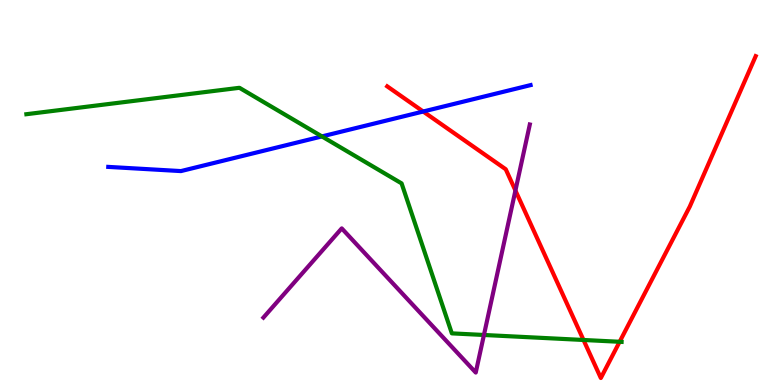[{'lines': ['blue', 'red'], 'intersections': [{'x': 5.46, 'y': 7.1}]}, {'lines': ['green', 'red'], 'intersections': [{'x': 7.53, 'y': 1.17}, {'x': 8.0, 'y': 1.12}]}, {'lines': ['purple', 'red'], 'intersections': [{'x': 6.65, 'y': 5.05}]}, {'lines': ['blue', 'green'], 'intersections': [{'x': 4.15, 'y': 6.46}]}, {'lines': ['blue', 'purple'], 'intersections': []}, {'lines': ['green', 'purple'], 'intersections': [{'x': 6.24, 'y': 1.3}]}]